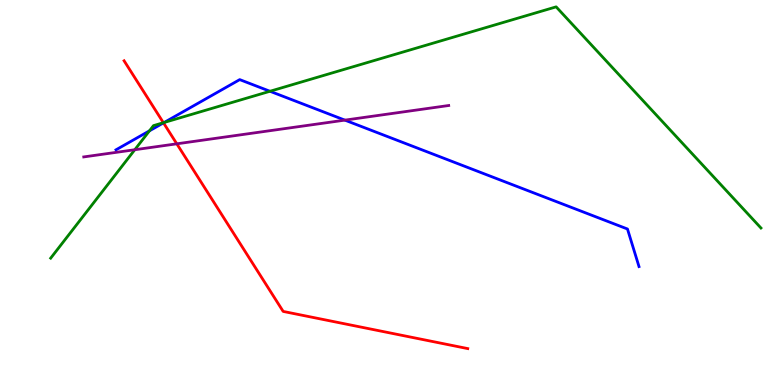[{'lines': ['blue', 'red'], 'intersections': [{'x': 2.11, 'y': 6.81}]}, {'lines': ['green', 'red'], 'intersections': [{'x': 2.11, 'y': 6.81}]}, {'lines': ['purple', 'red'], 'intersections': [{'x': 2.28, 'y': 6.26}]}, {'lines': ['blue', 'green'], 'intersections': [{'x': 1.93, 'y': 6.6}, {'x': 2.12, 'y': 6.82}, {'x': 3.48, 'y': 7.63}]}, {'lines': ['blue', 'purple'], 'intersections': [{'x': 4.45, 'y': 6.88}]}, {'lines': ['green', 'purple'], 'intersections': [{'x': 1.74, 'y': 6.11}]}]